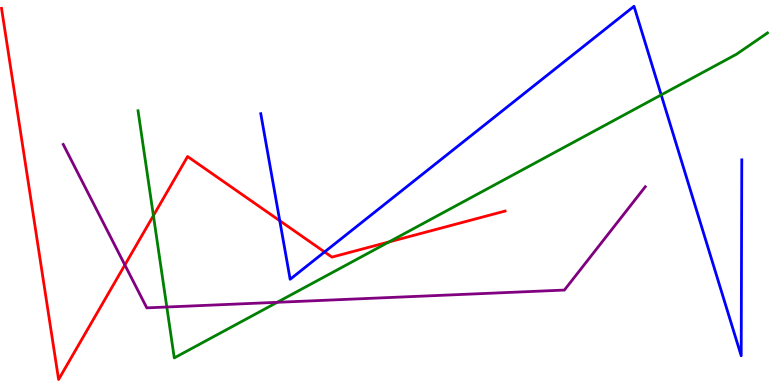[{'lines': ['blue', 'red'], 'intersections': [{'x': 3.61, 'y': 4.27}, {'x': 4.19, 'y': 3.46}]}, {'lines': ['green', 'red'], 'intersections': [{'x': 1.98, 'y': 4.4}, {'x': 5.02, 'y': 3.72}]}, {'lines': ['purple', 'red'], 'intersections': [{'x': 1.61, 'y': 3.12}]}, {'lines': ['blue', 'green'], 'intersections': [{'x': 8.53, 'y': 7.53}]}, {'lines': ['blue', 'purple'], 'intersections': []}, {'lines': ['green', 'purple'], 'intersections': [{'x': 2.15, 'y': 2.03}, {'x': 3.58, 'y': 2.15}]}]